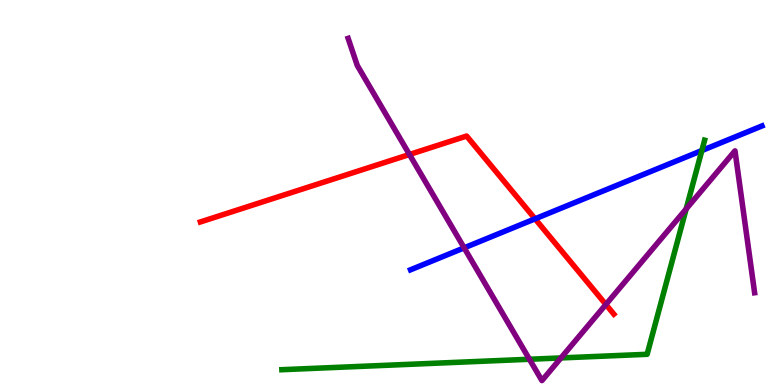[{'lines': ['blue', 'red'], 'intersections': [{'x': 6.9, 'y': 4.32}]}, {'lines': ['green', 'red'], 'intersections': []}, {'lines': ['purple', 'red'], 'intersections': [{'x': 5.28, 'y': 5.99}, {'x': 7.82, 'y': 2.09}]}, {'lines': ['blue', 'green'], 'intersections': [{'x': 9.06, 'y': 6.09}]}, {'lines': ['blue', 'purple'], 'intersections': [{'x': 5.99, 'y': 3.56}]}, {'lines': ['green', 'purple'], 'intersections': [{'x': 6.83, 'y': 0.669}, {'x': 7.24, 'y': 0.703}, {'x': 8.85, 'y': 4.57}]}]